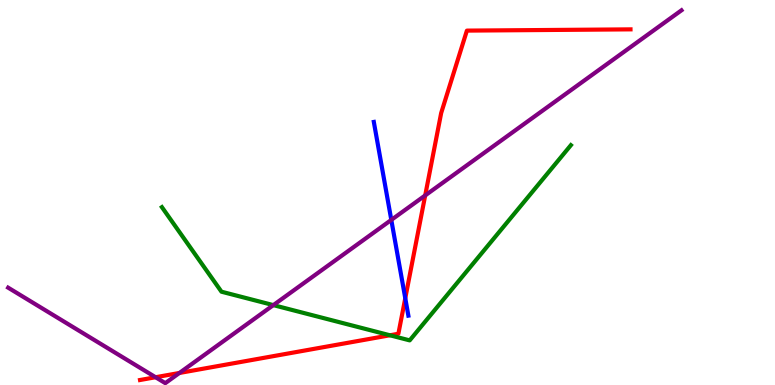[{'lines': ['blue', 'red'], 'intersections': [{'x': 5.23, 'y': 2.25}]}, {'lines': ['green', 'red'], 'intersections': [{'x': 5.03, 'y': 1.29}]}, {'lines': ['purple', 'red'], 'intersections': [{'x': 2.01, 'y': 0.202}, {'x': 2.31, 'y': 0.313}, {'x': 5.49, 'y': 4.92}]}, {'lines': ['blue', 'green'], 'intersections': []}, {'lines': ['blue', 'purple'], 'intersections': [{'x': 5.05, 'y': 4.29}]}, {'lines': ['green', 'purple'], 'intersections': [{'x': 3.53, 'y': 2.07}]}]